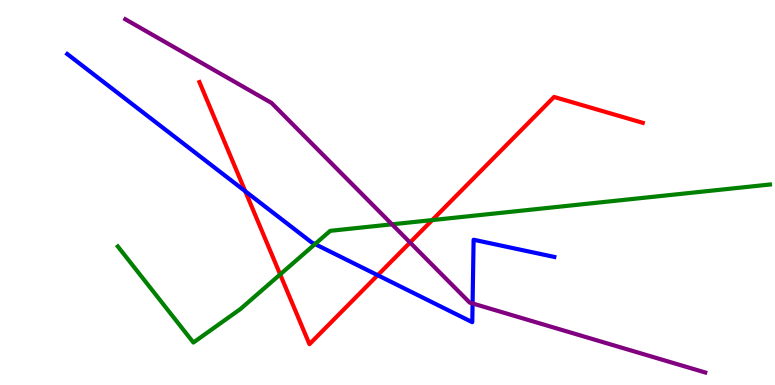[{'lines': ['blue', 'red'], 'intersections': [{'x': 3.16, 'y': 5.03}, {'x': 4.87, 'y': 2.85}]}, {'lines': ['green', 'red'], 'intersections': [{'x': 3.62, 'y': 2.87}, {'x': 5.58, 'y': 4.28}]}, {'lines': ['purple', 'red'], 'intersections': [{'x': 5.29, 'y': 3.7}]}, {'lines': ['blue', 'green'], 'intersections': [{'x': 4.06, 'y': 3.66}]}, {'lines': ['blue', 'purple'], 'intersections': [{'x': 6.1, 'y': 2.12}]}, {'lines': ['green', 'purple'], 'intersections': [{'x': 5.06, 'y': 4.17}]}]